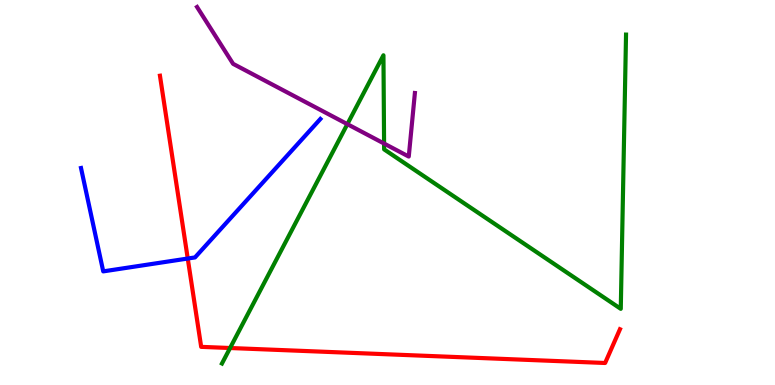[{'lines': ['blue', 'red'], 'intersections': [{'x': 2.42, 'y': 3.29}]}, {'lines': ['green', 'red'], 'intersections': [{'x': 2.97, 'y': 0.961}]}, {'lines': ['purple', 'red'], 'intersections': []}, {'lines': ['blue', 'green'], 'intersections': []}, {'lines': ['blue', 'purple'], 'intersections': []}, {'lines': ['green', 'purple'], 'intersections': [{'x': 4.48, 'y': 6.78}, {'x': 4.96, 'y': 6.27}]}]